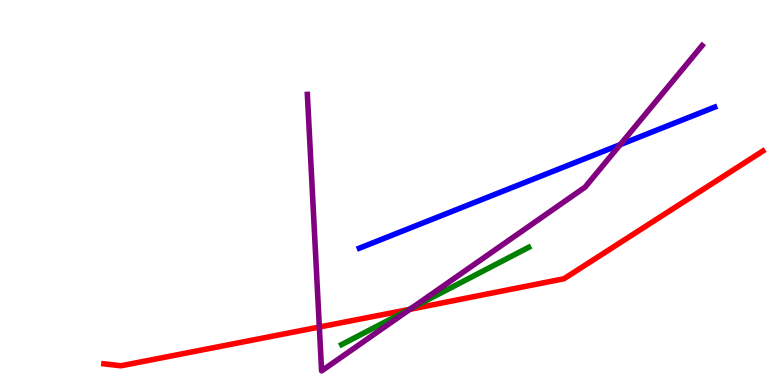[{'lines': ['blue', 'red'], 'intersections': []}, {'lines': ['green', 'red'], 'intersections': [{'x': 5.28, 'y': 1.96}]}, {'lines': ['purple', 'red'], 'intersections': [{'x': 4.12, 'y': 1.51}, {'x': 5.29, 'y': 1.97}]}, {'lines': ['blue', 'green'], 'intersections': []}, {'lines': ['blue', 'purple'], 'intersections': [{'x': 8.0, 'y': 6.24}]}, {'lines': ['green', 'purple'], 'intersections': [{'x': 5.31, 'y': 1.99}]}]